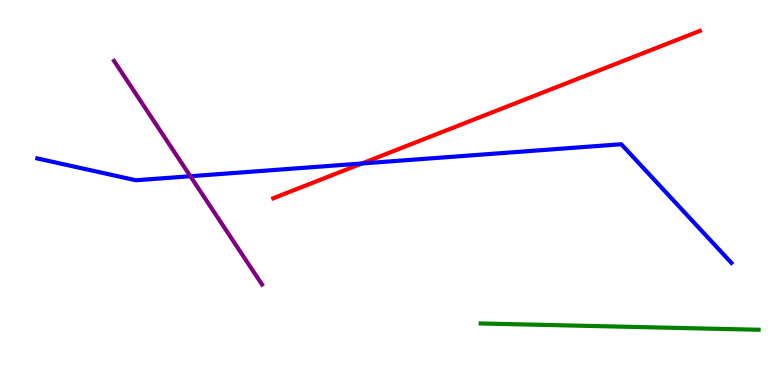[{'lines': ['blue', 'red'], 'intersections': [{'x': 4.67, 'y': 5.75}]}, {'lines': ['green', 'red'], 'intersections': []}, {'lines': ['purple', 'red'], 'intersections': []}, {'lines': ['blue', 'green'], 'intersections': []}, {'lines': ['blue', 'purple'], 'intersections': [{'x': 2.46, 'y': 5.42}]}, {'lines': ['green', 'purple'], 'intersections': []}]